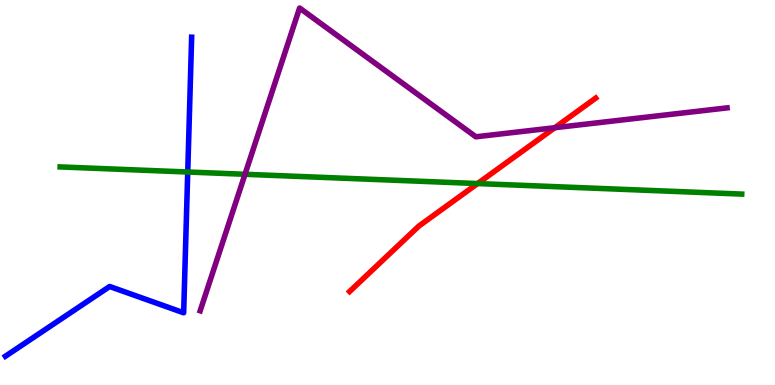[{'lines': ['blue', 'red'], 'intersections': []}, {'lines': ['green', 'red'], 'intersections': [{'x': 6.16, 'y': 5.23}]}, {'lines': ['purple', 'red'], 'intersections': [{'x': 7.16, 'y': 6.68}]}, {'lines': ['blue', 'green'], 'intersections': [{'x': 2.42, 'y': 5.53}]}, {'lines': ['blue', 'purple'], 'intersections': []}, {'lines': ['green', 'purple'], 'intersections': [{'x': 3.16, 'y': 5.47}]}]